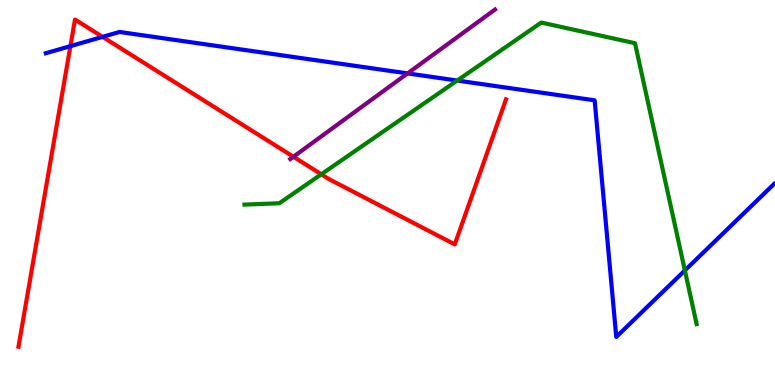[{'lines': ['blue', 'red'], 'intersections': [{'x': 0.908, 'y': 8.8}, {'x': 1.32, 'y': 9.04}]}, {'lines': ['green', 'red'], 'intersections': [{'x': 4.15, 'y': 5.47}]}, {'lines': ['purple', 'red'], 'intersections': [{'x': 3.79, 'y': 5.93}]}, {'lines': ['blue', 'green'], 'intersections': [{'x': 5.9, 'y': 7.91}, {'x': 8.84, 'y': 2.98}]}, {'lines': ['blue', 'purple'], 'intersections': [{'x': 5.26, 'y': 8.09}]}, {'lines': ['green', 'purple'], 'intersections': []}]